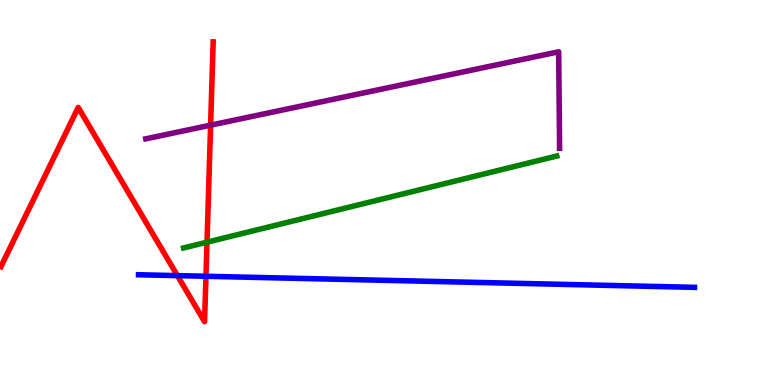[{'lines': ['blue', 'red'], 'intersections': [{'x': 2.29, 'y': 2.84}, {'x': 2.66, 'y': 2.82}]}, {'lines': ['green', 'red'], 'intersections': [{'x': 2.67, 'y': 3.71}]}, {'lines': ['purple', 'red'], 'intersections': [{'x': 2.72, 'y': 6.75}]}, {'lines': ['blue', 'green'], 'intersections': []}, {'lines': ['blue', 'purple'], 'intersections': []}, {'lines': ['green', 'purple'], 'intersections': []}]